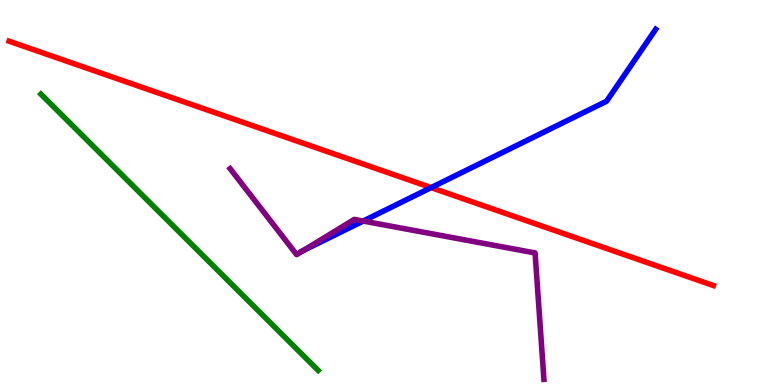[{'lines': ['blue', 'red'], 'intersections': [{'x': 5.56, 'y': 5.13}]}, {'lines': ['green', 'red'], 'intersections': []}, {'lines': ['purple', 'red'], 'intersections': []}, {'lines': ['blue', 'green'], 'intersections': []}, {'lines': ['blue', 'purple'], 'intersections': [{'x': 3.91, 'y': 3.49}, {'x': 4.69, 'y': 4.26}]}, {'lines': ['green', 'purple'], 'intersections': []}]